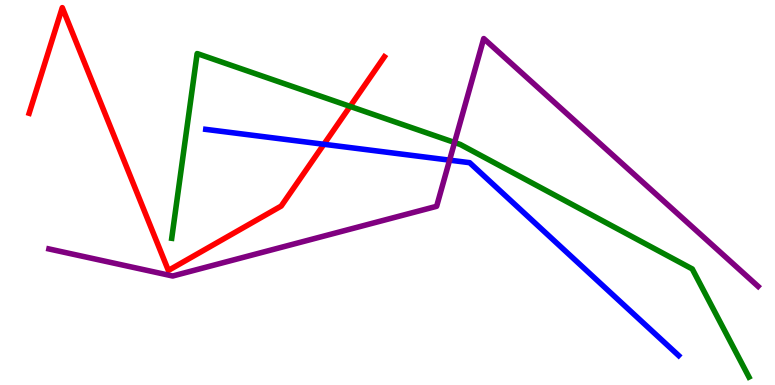[{'lines': ['blue', 'red'], 'intersections': [{'x': 4.18, 'y': 6.25}]}, {'lines': ['green', 'red'], 'intersections': [{'x': 4.52, 'y': 7.24}]}, {'lines': ['purple', 'red'], 'intersections': []}, {'lines': ['blue', 'green'], 'intersections': []}, {'lines': ['blue', 'purple'], 'intersections': [{'x': 5.8, 'y': 5.84}]}, {'lines': ['green', 'purple'], 'intersections': [{'x': 5.87, 'y': 6.3}]}]